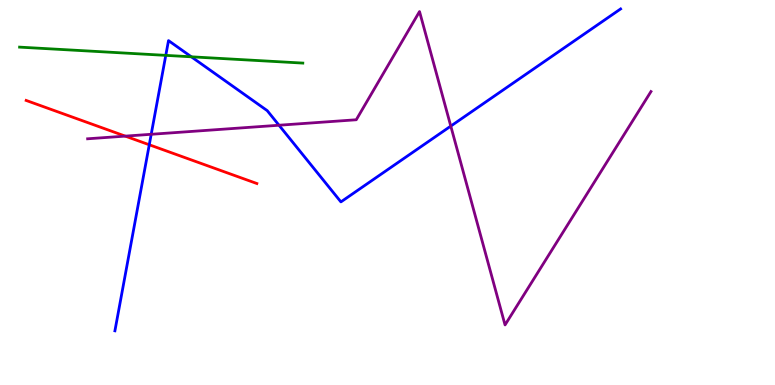[{'lines': ['blue', 'red'], 'intersections': [{'x': 1.93, 'y': 6.24}]}, {'lines': ['green', 'red'], 'intersections': []}, {'lines': ['purple', 'red'], 'intersections': [{'x': 1.62, 'y': 6.46}]}, {'lines': ['blue', 'green'], 'intersections': [{'x': 2.14, 'y': 8.56}, {'x': 2.47, 'y': 8.52}]}, {'lines': ['blue', 'purple'], 'intersections': [{'x': 1.95, 'y': 6.51}, {'x': 3.6, 'y': 6.75}, {'x': 5.82, 'y': 6.72}]}, {'lines': ['green', 'purple'], 'intersections': []}]